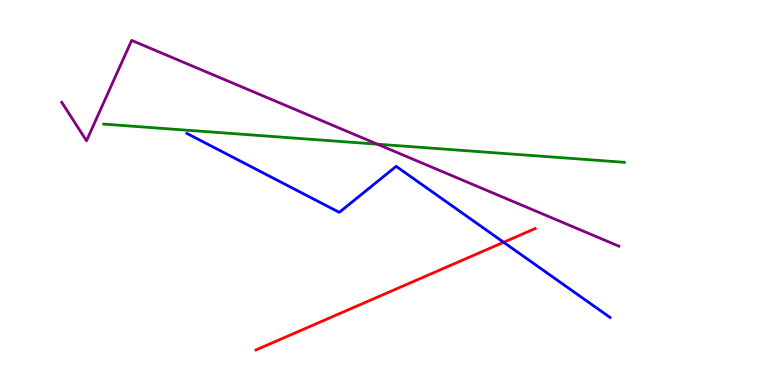[{'lines': ['blue', 'red'], 'intersections': [{'x': 6.5, 'y': 3.71}]}, {'lines': ['green', 'red'], 'intersections': []}, {'lines': ['purple', 'red'], 'intersections': []}, {'lines': ['blue', 'green'], 'intersections': []}, {'lines': ['blue', 'purple'], 'intersections': []}, {'lines': ['green', 'purple'], 'intersections': [{'x': 4.87, 'y': 6.25}]}]